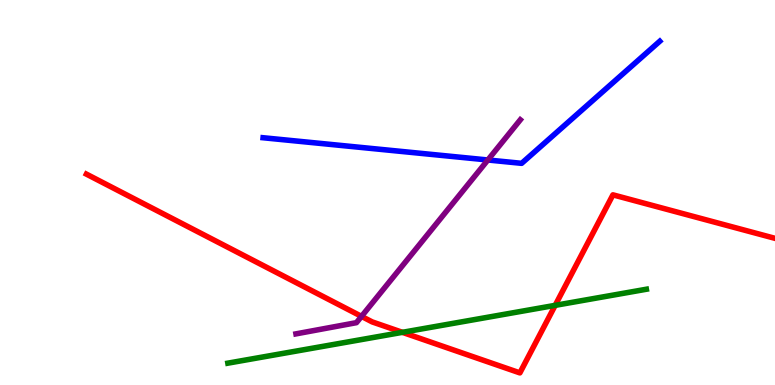[{'lines': ['blue', 'red'], 'intersections': []}, {'lines': ['green', 'red'], 'intersections': [{'x': 5.19, 'y': 1.37}, {'x': 7.16, 'y': 2.07}]}, {'lines': ['purple', 'red'], 'intersections': [{'x': 4.66, 'y': 1.78}]}, {'lines': ['blue', 'green'], 'intersections': []}, {'lines': ['blue', 'purple'], 'intersections': [{'x': 6.29, 'y': 5.84}]}, {'lines': ['green', 'purple'], 'intersections': []}]